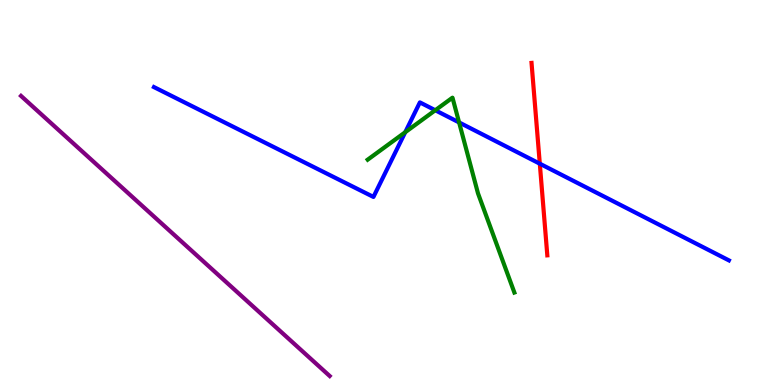[{'lines': ['blue', 'red'], 'intersections': [{'x': 6.97, 'y': 5.75}]}, {'lines': ['green', 'red'], 'intersections': []}, {'lines': ['purple', 'red'], 'intersections': []}, {'lines': ['blue', 'green'], 'intersections': [{'x': 5.23, 'y': 6.57}, {'x': 5.62, 'y': 7.14}, {'x': 5.92, 'y': 6.82}]}, {'lines': ['blue', 'purple'], 'intersections': []}, {'lines': ['green', 'purple'], 'intersections': []}]